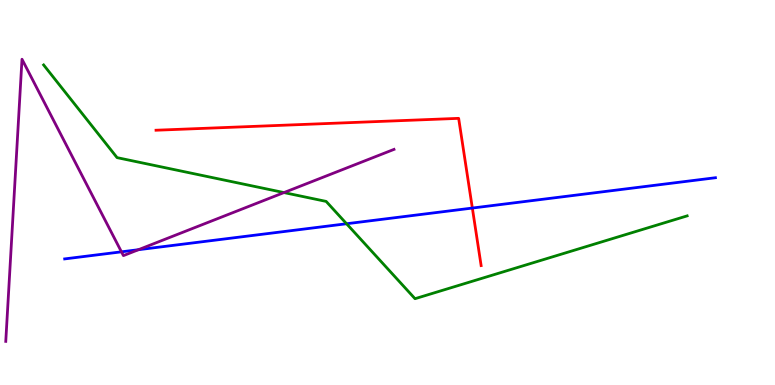[{'lines': ['blue', 'red'], 'intersections': [{'x': 6.09, 'y': 4.6}]}, {'lines': ['green', 'red'], 'intersections': []}, {'lines': ['purple', 'red'], 'intersections': []}, {'lines': ['blue', 'green'], 'intersections': [{'x': 4.47, 'y': 4.19}]}, {'lines': ['blue', 'purple'], 'intersections': [{'x': 1.57, 'y': 3.46}, {'x': 1.79, 'y': 3.51}]}, {'lines': ['green', 'purple'], 'intersections': [{'x': 3.66, 'y': 5.0}]}]